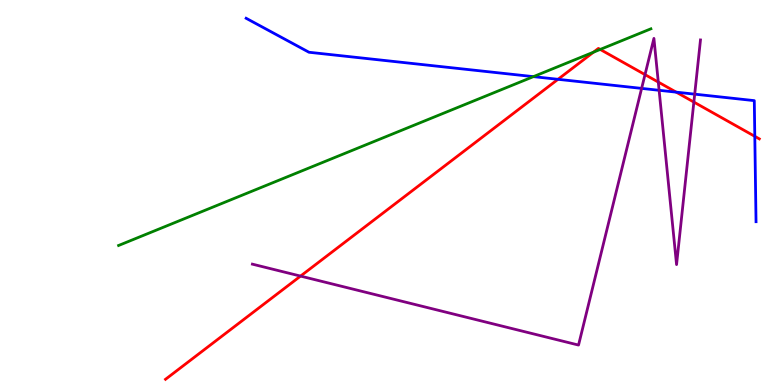[{'lines': ['blue', 'red'], 'intersections': [{'x': 7.2, 'y': 7.94}, {'x': 8.73, 'y': 7.61}, {'x': 9.74, 'y': 6.46}]}, {'lines': ['green', 'red'], 'intersections': [{'x': 7.66, 'y': 8.64}, {'x': 7.74, 'y': 8.72}]}, {'lines': ['purple', 'red'], 'intersections': [{'x': 3.88, 'y': 2.83}, {'x': 8.32, 'y': 8.06}, {'x': 8.49, 'y': 7.87}, {'x': 8.95, 'y': 7.35}]}, {'lines': ['blue', 'green'], 'intersections': [{'x': 6.88, 'y': 8.01}]}, {'lines': ['blue', 'purple'], 'intersections': [{'x': 8.28, 'y': 7.7}, {'x': 8.5, 'y': 7.65}, {'x': 8.96, 'y': 7.55}]}, {'lines': ['green', 'purple'], 'intersections': []}]